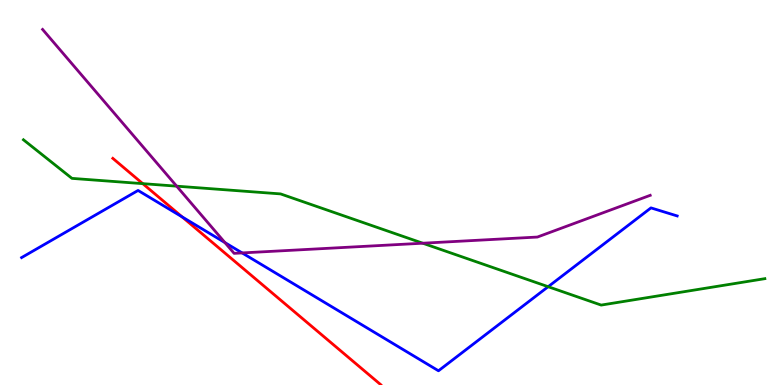[{'lines': ['blue', 'red'], 'intersections': [{'x': 2.35, 'y': 4.37}]}, {'lines': ['green', 'red'], 'intersections': [{'x': 1.84, 'y': 5.23}]}, {'lines': ['purple', 'red'], 'intersections': []}, {'lines': ['blue', 'green'], 'intersections': [{'x': 7.07, 'y': 2.55}]}, {'lines': ['blue', 'purple'], 'intersections': [{'x': 2.9, 'y': 3.7}, {'x': 3.12, 'y': 3.43}]}, {'lines': ['green', 'purple'], 'intersections': [{'x': 2.28, 'y': 5.16}, {'x': 5.45, 'y': 3.68}]}]